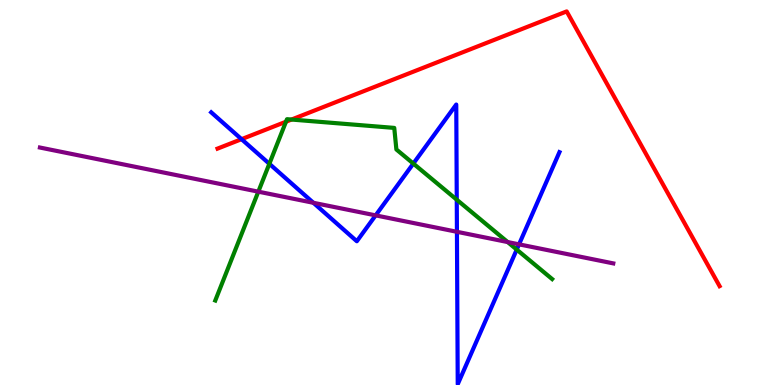[{'lines': ['blue', 'red'], 'intersections': [{'x': 3.12, 'y': 6.38}]}, {'lines': ['green', 'red'], 'intersections': [{'x': 3.69, 'y': 6.84}, {'x': 3.76, 'y': 6.89}]}, {'lines': ['purple', 'red'], 'intersections': []}, {'lines': ['blue', 'green'], 'intersections': [{'x': 3.48, 'y': 5.75}, {'x': 5.33, 'y': 5.75}, {'x': 5.89, 'y': 4.81}, {'x': 6.67, 'y': 3.52}]}, {'lines': ['blue', 'purple'], 'intersections': [{'x': 4.04, 'y': 4.73}, {'x': 4.85, 'y': 4.41}, {'x': 5.9, 'y': 3.98}, {'x': 6.7, 'y': 3.65}]}, {'lines': ['green', 'purple'], 'intersections': [{'x': 3.33, 'y': 5.02}, {'x': 6.55, 'y': 3.71}]}]